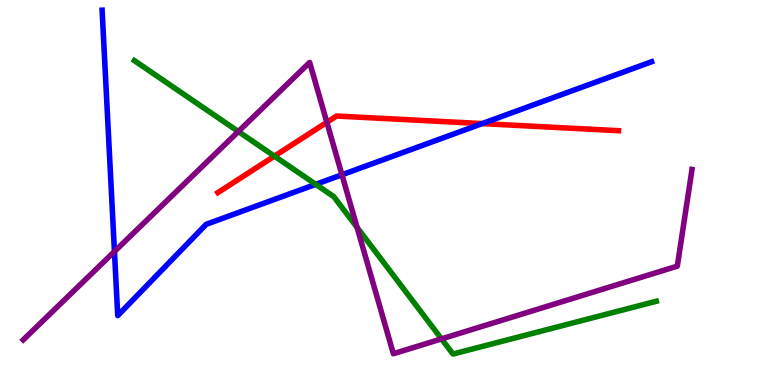[{'lines': ['blue', 'red'], 'intersections': [{'x': 6.22, 'y': 6.79}]}, {'lines': ['green', 'red'], 'intersections': [{'x': 3.54, 'y': 5.94}]}, {'lines': ['purple', 'red'], 'intersections': [{'x': 4.22, 'y': 6.82}]}, {'lines': ['blue', 'green'], 'intersections': [{'x': 4.07, 'y': 5.21}]}, {'lines': ['blue', 'purple'], 'intersections': [{'x': 1.48, 'y': 3.47}, {'x': 4.41, 'y': 5.46}]}, {'lines': ['green', 'purple'], 'intersections': [{'x': 3.08, 'y': 6.58}, {'x': 4.61, 'y': 4.09}, {'x': 5.7, 'y': 1.2}]}]